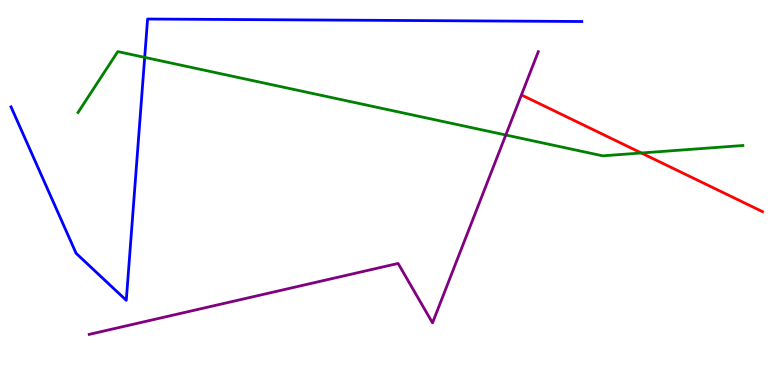[{'lines': ['blue', 'red'], 'intersections': []}, {'lines': ['green', 'red'], 'intersections': [{'x': 8.28, 'y': 6.03}]}, {'lines': ['purple', 'red'], 'intersections': []}, {'lines': ['blue', 'green'], 'intersections': [{'x': 1.87, 'y': 8.51}]}, {'lines': ['blue', 'purple'], 'intersections': []}, {'lines': ['green', 'purple'], 'intersections': [{'x': 6.53, 'y': 6.49}]}]